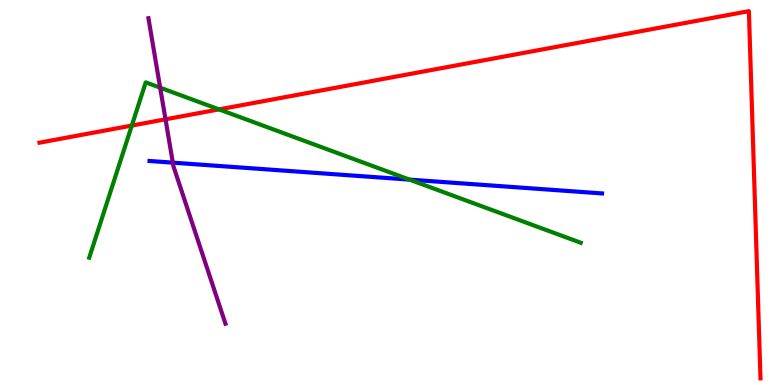[{'lines': ['blue', 'red'], 'intersections': []}, {'lines': ['green', 'red'], 'intersections': [{'x': 1.7, 'y': 6.74}, {'x': 2.83, 'y': 7.16}]}, {'lines': ['purple', 'red'], 'intersections': [{'x': 2.14, 'y': 6.9}]}, {'lines': ['blue', 'green'], 'intersections': [{'x': 5.28, 'y': 5.33}]}, {'lines': ['blue', 'purple'], 'intersections': [{'x': 2.23, 'y': 5.78}]}, {'lines': ['green', 'purple'], 'intersections': [{'x': 2.07, 'y': 7.72}]}]